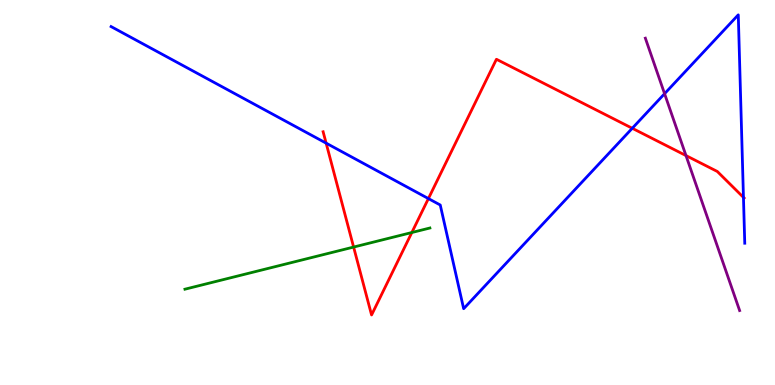[{'lines': ['blue', 'red'], 'intersections': [{'x': 4.21, 'y': 6.28}, {'x': 5.53, 'y': 4.84}, {'x': 8.16, 'y': 6.67}, {'x': 9.59, 'y': 4.87}]}, {'lines': ['green', 'red'], 'intersections': [{'x': 4.56, 'y': 3.58}, {'x': 5.31, 'y': 3.96}]}, {'lines': ['purple', 'red'], 'intersections': [{'x': 8.85, 'y': 5.96}]}, {'lines': ['blue', 'green'], 'intersections': []}, {'lines': ['blue', 'purple'], 'intersections': [{'x': 8.58, 'y': 7.57}]}, {'lines': ['green', 'purple'], 'intersections': []}]